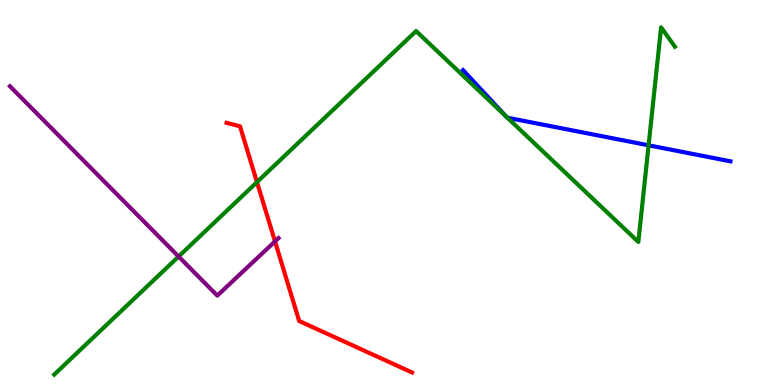[{'lines': ['blue', 'red'], 'intersections': []}, {'lines': ['green', 'red'], 'intersections': [{'x': 3.32, 'y': 5.27}]}, {'lines': ['purple', 'red'], 'intersections': [{'x': 3.55, 'y': 3.73}]}, {'lines': ['blue', 'green'], 'intersections': [{'x': 6.53, 'y': 6.98}, {'x': 6.55, 'y': 6.94}, {'x': 8.37, 'y': 6.23}]}, {'lines': ['blue', 'purple'], 'intersections': []}, {'lines': ['green', 'purple'], 'intersections': [{'x': 2.3, 'y': 3.34}]}]